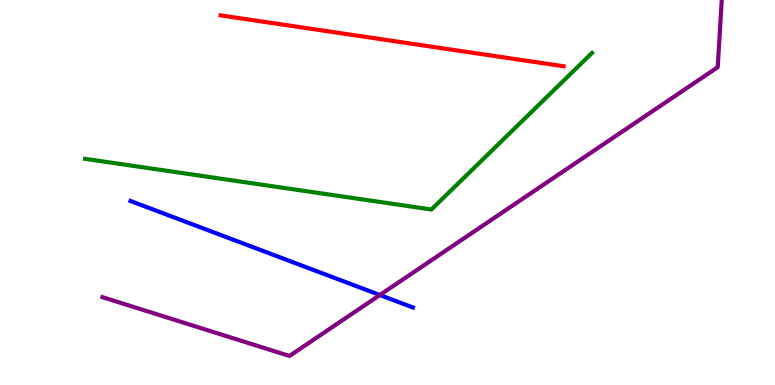[{'lines': ['blue', 'red'], 'intersections': []}, {'lines': ['green', 'red'], 'intersections': []}, {'lines': ['purple', 'red'], 'intersections': []}, {'lines': ['blue', 'green'], 'intersections': []}, {'lines': ['blue', 'purple'], 'intersections': [{'x': 4.9, 'y': 2.34}]}, {'lines': ['green', 'purple'], 'intersections': []}]